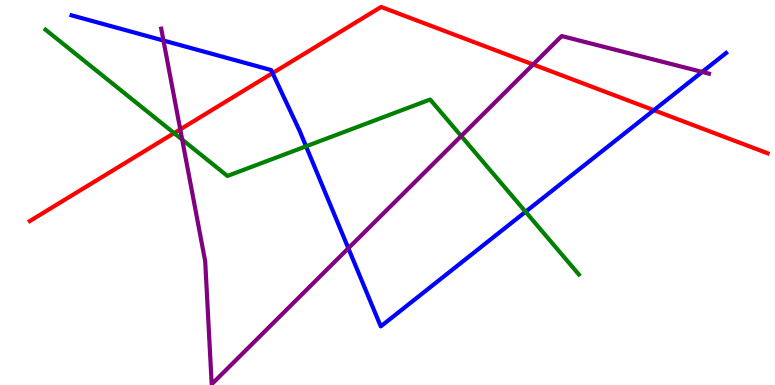[{'lines': ['blue', 'red'], 'intersections': [{'x': 3.52, 'y': 8.1}, {'x': 8.44, 'y': 7.14}]}, {'lines': ['green', 'red'], 'intersections': [{'x': 2.25, 'y': 6.54}]}, {'lines': ['purple', 'red'], 'intersections': [{'x': 2.33, 'y': 6.64}, {'x': 6.88, 'y': 8.33}]}, {'lines': ['blue', 'green'], 'intersections': [{'x': 3.95, 'y': 6.2}, {'x': 6.78, 'y': 4.5}]}, {'lines': ['blue', 'purple'], 'intersections': [{'x': 2.11, 'y': 8.95}, {'x': 4.49, 'y': 3.55}, {'x': 9.06, 'y': 8.13}]}, {'lines': ['green', 'purple'], 'intersections': [{'x': 2.35, 'y': 6.37}, {'x': 5.95, 'y': 6.47}]}]